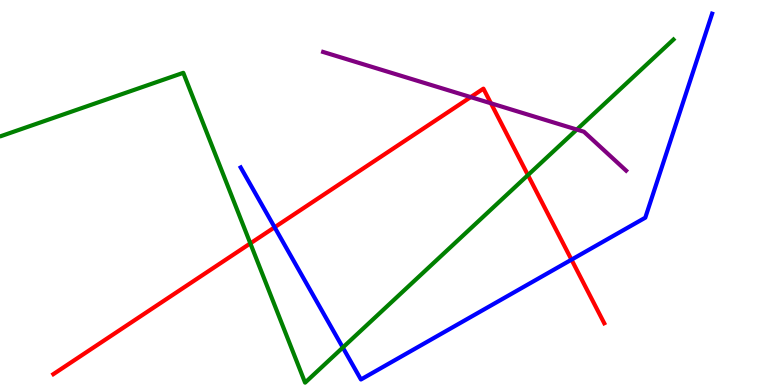[{'lines': ['blue', 'red'], 'intersections': [{'x': 3.54, 'y': 4.1}, {'x': 7.37, 'y': 3.26}]}, {'lines': ['green', 'red'], 'intersections': [{'x': 3.23, 'y': 3.68}, {'x': 6.81, 'y': 5.45}]}, {'lines': ['purple', 'red'], 'intersections': [{'x': 6.07, 'y': 7.48}, {'x': 6.33, 'y': 7.32}]}, {'lines': ['blue', 'green'], 'intersections': [{'x': 4.42, 'y': 0.974}]}, {'lines': ['blue', 'purple'], 'intersections': []}, {'lines': ['green', 'purple'], 'intersections': [{'x': 7.44, 'y': 6.63}]}]